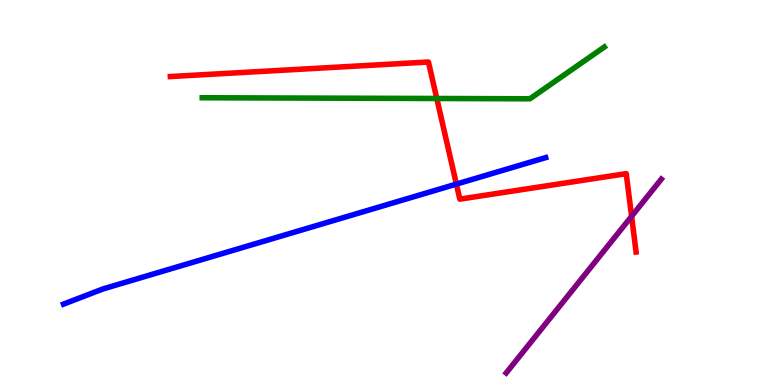[{'lines': ['blue', 'red'], 'intersections': [{'x': 5.89, 'y': 5.22}]}, {'lines': ['green', 'red'], 'intersections': [{'x': 5.64, 'y': 7.44}]}, {'lines': ['purple', 'red'], 'intersections': [{'x': 8.15, 'y': 4.38}]}, {'lines': ['blue', 'green'], 'intersections': []}, {'lines': ['blue', 'purple'], 'intersections': []}, {'lines': ['green', 'purple'], 'intersections': []}]